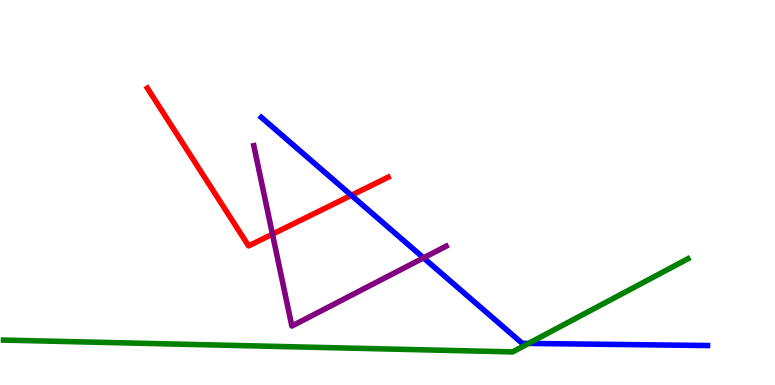[{'lines': ['blue', 'red'], 'intersections': [{'x': 4.53, 'y': 4.93}]}, {'lines': ['green', 'red'], 'intersections': []}, {'lines': ['purple', 'red'], 'intersections': [{'x': 3.52, 'y': 3.92}]}, {'lines': ['blue', 'green'], 'intersections': [{'x': 6.82, 'y': 1.08}]}, {'lines': ['blue', 'purple'], 'intersections': [{'x': 5.47, 'y': 3.3}]}, {'lines': ['green', 'purple'], 'intersections': []}]